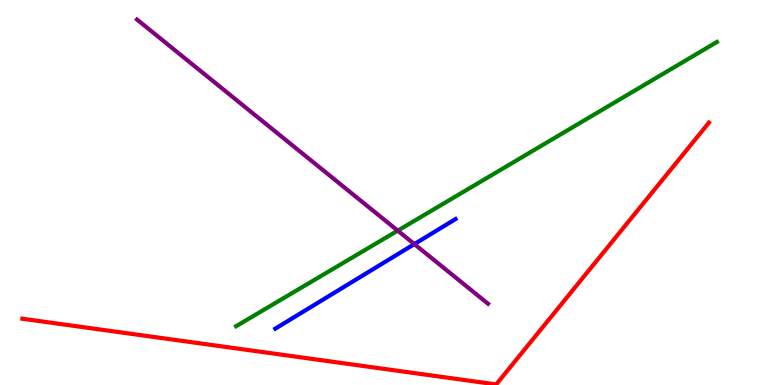[{'lines': ['blue', 'red'], 'intersections': []}, {'lines': ['green', 'red'], 'intersections': []}, {'lines': ['purple', 'red'], 'intersections': []}, {'lines': ['blue', 'green'], 'intersections': []}, {'lines': ['blue', 'purple'], 'intersections': [{'x': 5.35, 'y': 3.66}]}, {'lines': ['green', 'purple'], 'intersections': [{'x': 5.13, 'y': 4.01}]}]